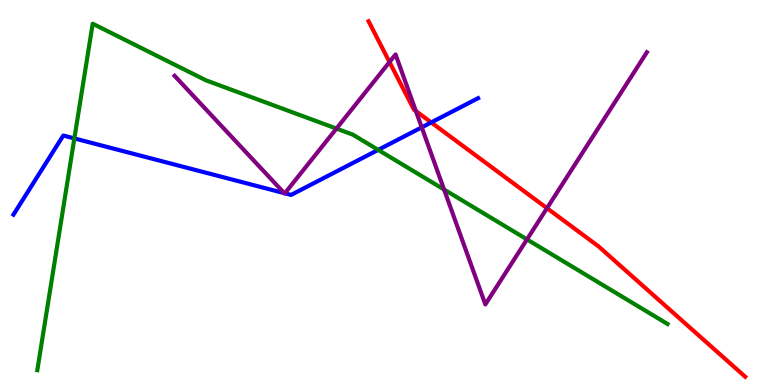[{'lines': ['blue', 'red'], 'intersections': [{'x': 5.56, 'y': 6.82}]}, {'lines': ['green', 'red'], 'intersections': []}, {'lines': ['purple', 'red'], 'intersections': [{'x': 5.03, 'y': 8.39}, {'x': 5.37, 'y': 7.11}, {'x': 7.06, 'y': 4.59}]}, {'lines': ['blue', 'green'], 'intersections': [{'x': 0.959, 'y': 6.4}, {'x': 4.88, 'y': 6.11}]}, {'lines': ['blue', 'purple'], 'intersections': [{'x': 3.67, 'y': 4.98}, {'x': 3.68, 'y': 4.98}, {'x': 5.44, 'y': 6.69}]}, {'lines': ['green', 'purple'], 'intersections': [{'x': 4.34, 'y': 6.66}, {'x': 5.73, 'y': 5.08}, {'x': 6.8, 'y': 3.78}]}]